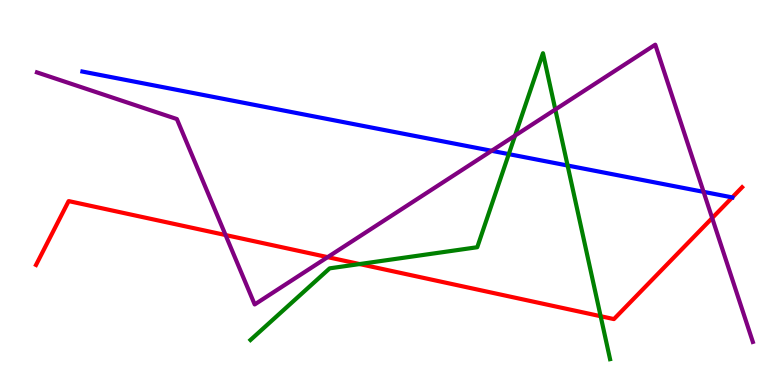[{'lines': ['blue', 'red'], 'intersections': [{'x': 9.45, 'y': 4.87}]}, {'lines': ['green', 'red'], 'intersections': [{'x': 4.64, 'y': 3.14}, {'x': 7.75, 'y': 1.79}]}, {'lines': ['purple', 'red'], 'intersections': [{'x': 2.91, 'y': 3.9}, {'x': 4.23, 'y': 3.32}, {'x': 9.19, 'y': 4.34}]}, {'lines': ['blue', 'green'], 'intersections': [{'x': 6.56, 'y': 6.0}, {'x': 7.32, 'y': 5.7}]}, {'lines': ['blue', 'purple'], 'intersections': [{'x': 6.34, 'y': 6.08}, {'x': 9.08, 'y': 5.02}]}, {'lines': ['green', 'purple'], 'intersections': [{'x': 6.65, 'y': 6.48}, {'x': 7.17, 'y': 7.16}]}]